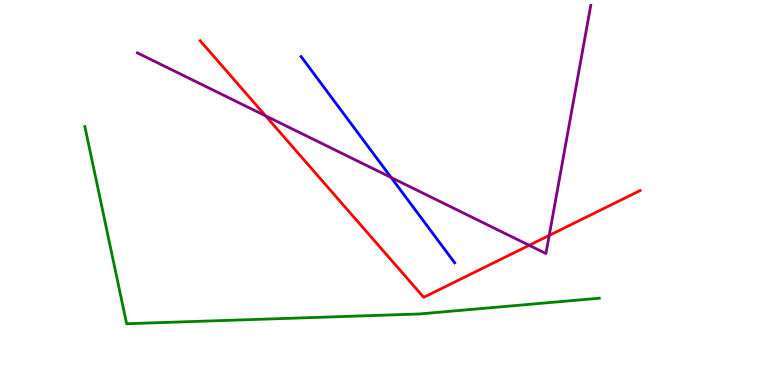[{'lines': ['blue', 'red'], 'intersections': []}, {'lines': ['green', 'red'], 'intersections': []}, {'lines': ['purple', 'red'], 'intersections': [{'x': 3.43, 'y': 6.99}, {'x': 6.83, 'y': 3.63}, {'x': 7.09, 'y': 3.89}]}, {'lines': ['blue', 'green'], 'intersections': []}, {'lines': ['blue', 'purple'], 'intersections': [{'x': 5.05, 'y': 5.39}]}, {'lines': ['green', 'purple'], 'intersections': []}]